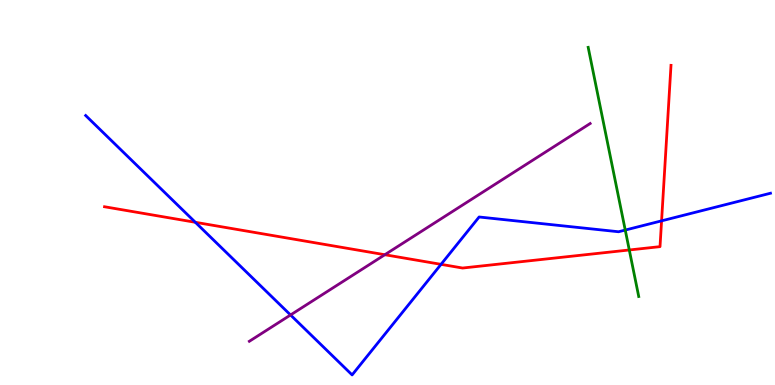[{'lines': ['blue', 'red'], 'intersections': [{'x': 2.52, 'y': 4.23}, {'x': 5.69, 'y': 3.13}, {'x': 8.54, 'y': 4.26}]}, {'lines': ['green', 'red'], 'intersections': [{'x': 8.12, 'y': 3.51}]}, {'lines': ['purple', 'red'], 'intersections': [{'x': 4.97, 'y': 3.38}]}, {'lines': ['blue', 'green'], 'intersections': [{'x': 8.07, 'y': 4.02}]}, {'lines': ['blue', 'purple'], 'intersections': [{'x': 3.75, 'y': 1.82}]}, {'lines': ['green', 'purple'], 'intersections': []}]